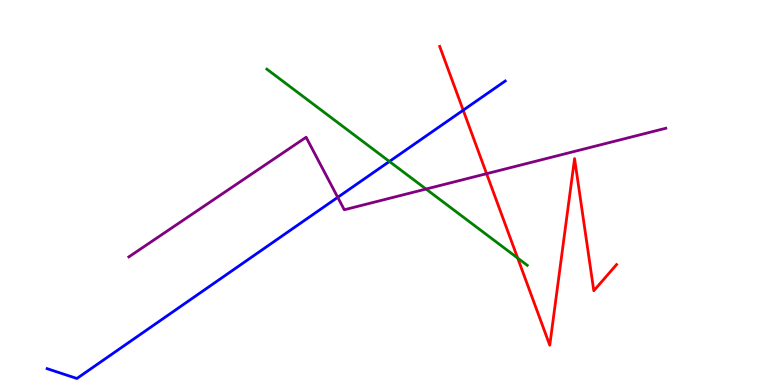[{'lines': ['blue', 'red'], 'intersections': [{'x': 5.98, 'y': 7.14}]}, {'lines': ['green', 'red'], 'intersections': [{'x': 6.68, 'y': 3.3}]}, {'lines': ['purple', 'red'], 'intersections': [{'x': 6.28, 'y': 5.49}]}, {'lines': ['blue', 'green'], 'intersections': [{'x': 5.02, 'y': 5.81}]}, {'lines': ['blue', 'purple'], 'intersections': [{'x': 4.36, 'y': 4.87}]}, {'lines': ['green', 'purple'], 'intersections': [{'x': 5.5, 'y': 5.09}]}]